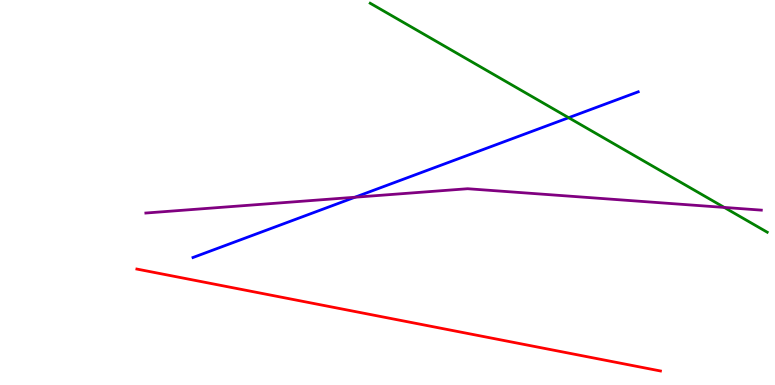[{'lines': ['blue', 'red'], 'intersections': []}, {'lines': ['green', 'red'], 'intersections': []}, {'lines': ['purple', 'red'], 'intersections': []}, {'lines': ['blue', 'green'], 'intersections': [{'x': 7.34, 'y': 6.94}]}, {'lines': ['blue', 'purple'], 'intersections': [{'x': 4.58, 'y': 4.88}]}, {'lines': ['green', 'purple'], 'intersections': [{'x': 9.35, 'y': 4.61}]}]